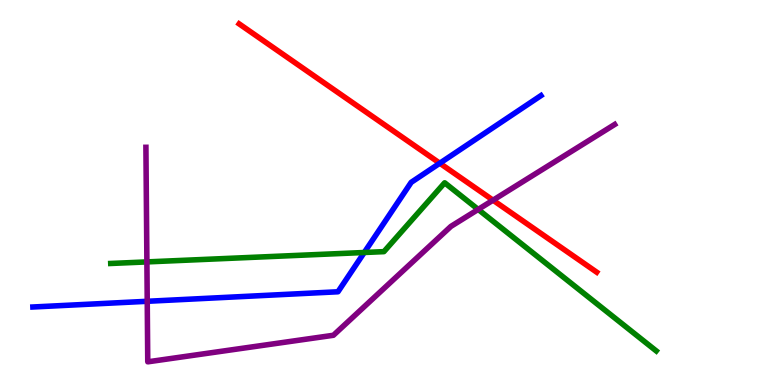[{'lines': ['blue', 'red'], 'intersections': [{'x': 5.67, 'y': 5.76}]}, {'lines': ['green', 'red'], 'intersections': []}, {'lines': ['purple', 'red'], 'intersections': [{'x': 6.36, 'y': 4.8}]}, {'lines': ['blue', 'green'], 'intersections': [{'x': 4.7, 'y': 3.44}]}, {'lines': ['blue', 'purple'], 'intersections': [{'x': 1.9, 'y': 2.17}]}, {'lines': ['green', 'purple'], 'intersections': [{'x': 1.9, 'y': 3.2}, {'x': 6.17, 'y': 4.56}]}]